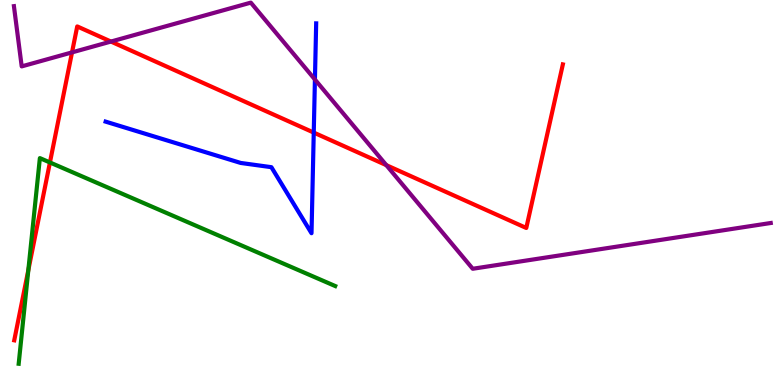[{'lines': ['blue', 'red'], 'intersections': [{'x': 4.05, 'y': 6.56}]}, {'lines': ['green', 'red'], 'intersections': [{'x': 0.366, 'y': 2.98}, {'x': 0.644, 'y': 5.78}]}, {'lines': ['purple', 'red'], 'intersections': [{'x': 0.929, 'y': 8.64}, {'x': 1.43, 'y': 8.92}, {'x': 4.99, 'y': 5.71}]}, {'lines': ['blue', 'green'], 'intersections': []}, {'lines': ['blue', 'purple'], 'intersections': [{'x': 4.06, 'y': 7.93}]}, {'lines': ['green', 'purple'], 'intersections': []}]